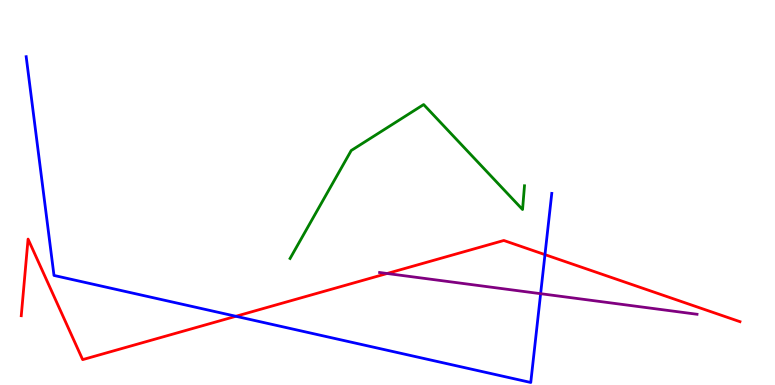[{'lines': ['blue', 'red'], 'intersections': [{'x': 3.04, 'y': 1.79}, {'x': 7.03, 'y': 3.39}]}, {'lines': ['green', 'red'], 'intersections': []}, {'lines': ['purple', 'red'], 'intersections': [{'x': 5.0, 'y': 2.9}]}, {'lines': ['blue', 'green'], 'intersections': []}, {'lines': ['blue', 'purple'], 'intersections': [{'x': 6.98, 'y': 2.37}]}, {'lines': ['green', 'purple'], 'intersections': []}]